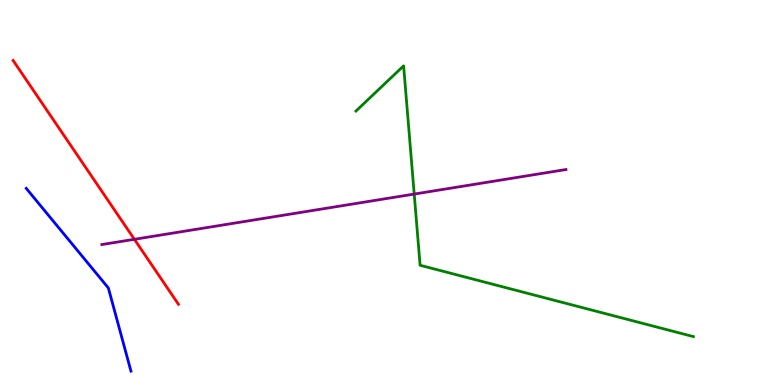[{'lines': ['blue', 'red'], 'intersections': []}, {'lines': ['green', 'red'], 'intersections': []}, {'lines': ['purple', 'red'], 'intersections': [{'x': 1.73, 'y': 3.78}]}, {'lines': ['blue', 'green'], 'intersections': []}, {'lines': ['blue', 'purple'], 'intersections': []}, {'lines': ['green', 'purple'], 'intersections': [{'x': 5.34, 'y': 4.96}]}]